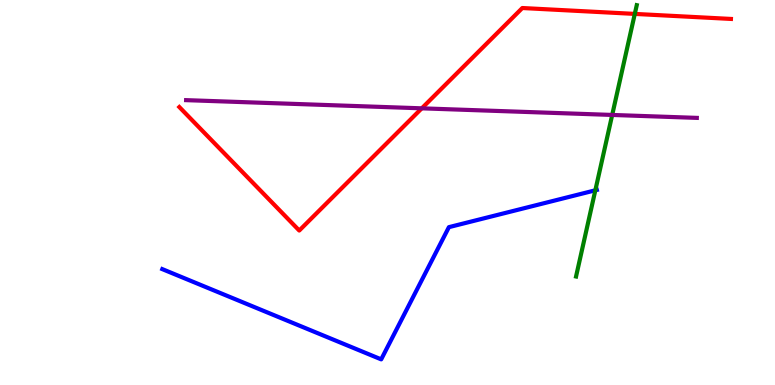[{'lines': ['blue', 'red'], 'intersections': []}, {'lines': ['green', 'red'], 'intersections': [{'x': 8.19, 'y': 9.64}]}, {'lines': ['purple', 'red'], 'intersections': [{'x': 5.44, 'y': 7.19}]}, {'lines': ['blue', 'green'], 'intersections': [{'x': 7.68, 'y': 5.06}]}, {'lines': ['blue', 'purple'], 'intersections': []}, {'lines': ['green', 'purple'], 'intersections': [{'x': 7.9, 'y': 7.01}]}]